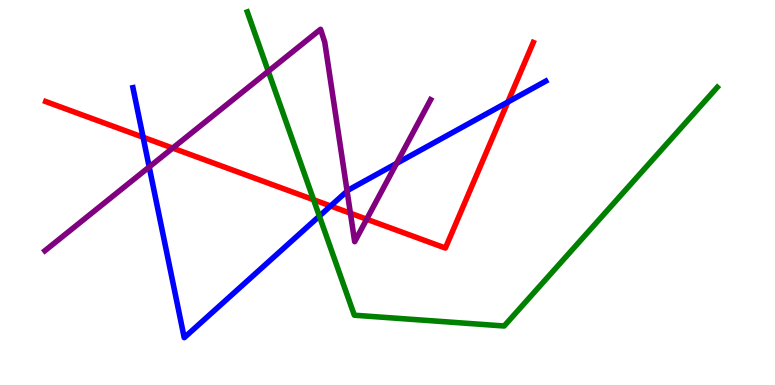[{'lines': ['blue', 'red'], 'intersections': [{'x': 1.85, 'y': 6.44}, {'x': 4.27, 'y': 4.65}, {'x': 6.55, 'y': 7.35}]}, {'lines': ['green', 'red'], 'intersections': [{'x': 4.05, 'y': 4.81}]}, {'lines': ['purple', 'red'], 'intersections': [{'x': 2.23, 'y': 6.15}, {'x': 4.52, 'y': 4.46}, {'x': 4.73, 'y': 4.31}]}, {'lines': ['blue', 'green'], 'intersections': [{'x': 4.12, 'y': 4.39}]}, {'lines': ['blue', 'purple'], 'intersections': [{'x': 1.93, 'y': 5.66}, {'x': 4.48, 'y': 5.03}, {'x': 5.12, 'y': 5.76}]}, {'lines': ['green', 'purple'], 'intersections': [{'x': 3.46, 'y': 8.15}]}]